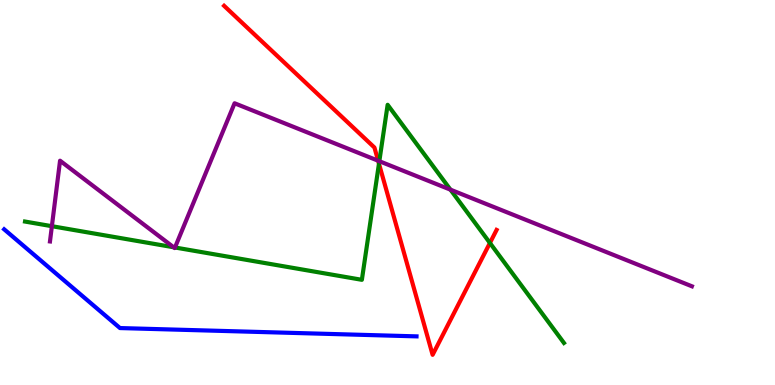[{'lines': ['blue', 'red'], 'intersections': []}, {'lines': ['green', 'red'], 'intersections': [{'x': 4.89, 'y': 5.75}, {'x': 6.32, 'y': 3.69}]}, {'lines': ['purple', 'red'], 'intersections': [{'x': 4.88, 'y': 5.83}]}, {'lines': ['blue', 'green'], 'intersections': []}, {'lines': ['blue', 'purple'], 'intersections': []}, {'lines': ['green', 'purple'], 'intersections': [{'x': 0.669, 'y': 4.12}, {'x': 2.24, 'y': 3.58}, {'x': 2.26, 'y': 3.57}, {'x': 4.89, 'y': 5.81}, {'x': 5.81, 'y': 5.07}]}]